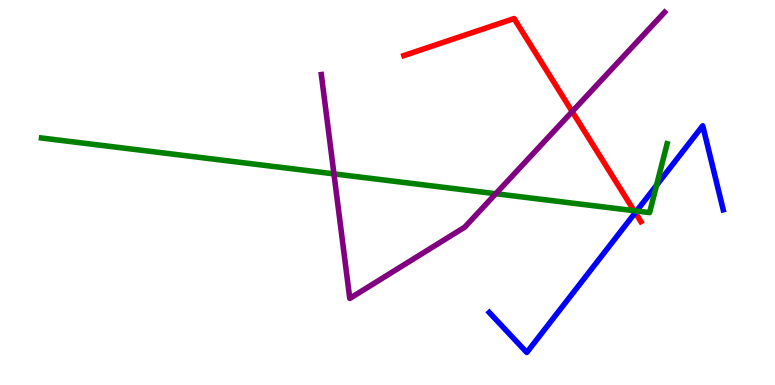[{'lines': ['blue', 'red'], 'intersections': [{'x': 8.2, 'y': 4.48}]}, {'lines': ['green', 'red'], 'intersections': [{'x': 8.18, 'y': 4.53}]}, {'lines': ['purple', 'red'], 'intersections': [{'x': 7.38, 'y': 7.1}]}, {'lines': ['blue', 'green'], 'intersections': [{'x': 8.21, 'y': 4.52}, {'x': 8.47, 'y': 5.19}]}, {'lines': ['blue', 'purple'], 'intersections': []}, {'lines': ['green', 'purple'], 'intersections': [{'x': 4.31, 'y': 5.48}, {'x': 6.4, 'y': 4.97}]}]